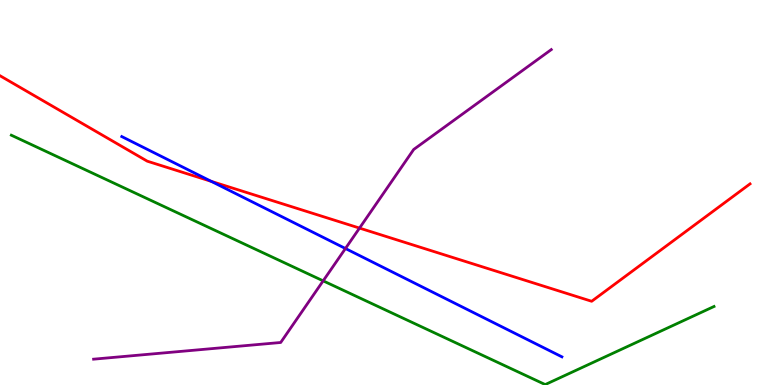[{'lines': ['blue', 'red'], 'intersections': [{'x': 2.73, 'y': 5.29}]}, {'lines': ['green', 'red'], 'intersections': []}, {'lines': ['purple', 'red'], 'intersections': [{'x': 4.64, 'y': 4.08}]}, {'lines': ['blue', 'green'], 'intersections': []}, {'lines': ['blue', 'purple'], 'intersections': [{'x': 4.46, 'y': 3.55}]}, {'lines': ['green', 'purple'], 'intersections': [{'x': 4.17, 'y': 2.71}]}]